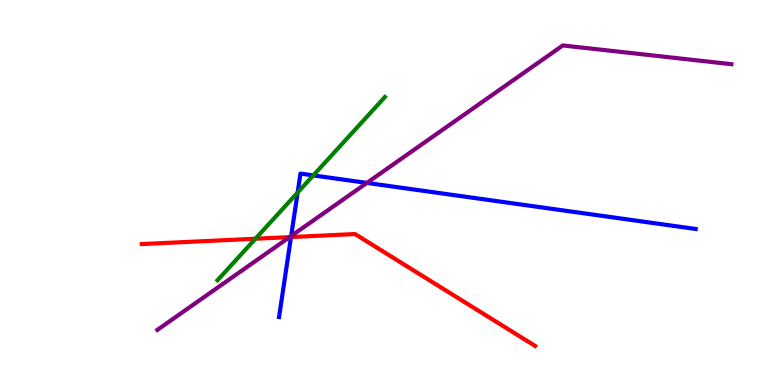[{'lines': ['blue', 'red'], 'intersections': [{'x': 3.75, 'y': 3.84}]}, {'lines': ['green', 'red'], 'intersections': [{'x': 3.3, 'y': 3.8}]}, {'lines': ['purple', 'red'], 'intersections': [{'x': 3.74, 'y': 3.84}]}, {'lines': ['blue', 'green'], 'intersections': [{'x': 3.84, 'y': 5.0}, {'x': 4.04, 'y': 5.44}]}, {'lines': ['blue', 'purple'], 'intersections': [{'x': 3.76, 'y': 3.87}, {'x': 4.73, 'y': 5.25}]}, {'lines': ['green', 'purple'], 'intersections': []}]